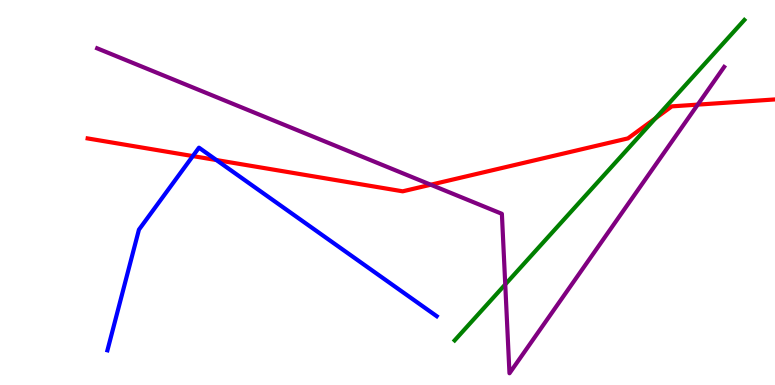[{'lines': ['blue', 'red'], 'intersections': [{'x': 2.49, 'y': 5.95}, {'x': 2.79, 'y': 5.84}]}, {'lines': ['green', 'red'], 'intersections': [{'x': 8.46, 'y': 6.93}]}, {'lines': ['purple', 'red'], 'intersections': [{'x': 5.56, 'y': 5.2}, {'x': 9.0, 'y': 7.28}]}, {'lines': ['blue', 'green'], 'intersections': []}, {'lines': ['blue', 'purple'], 'intersections': []}, {'lines': ['green', 'purple'], 'intersections': [{'x': 6.52, 'y': 2.61}]}]